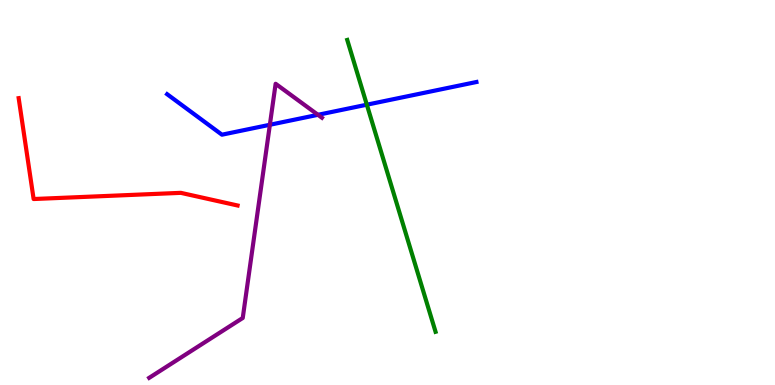[{'lines': ['blue', 'red'], 'intersections': []}, {'lines': ['green', 'red'], 'intersections': []}, {'lines': ['purple', 'red'], 'intersections': []}, {'lines': ['blue', 'green'], 'intersections': [{'x': 4.73, 'y': 7.28}]}, {'lines': ['blue', 'purple'], 'intersections': [{'x': 3.48, 'y': 6.76}, {'x': 4.1, 'y': 7.02}]}, {'lines': ['green', 'purple'], 'intersections': []}]